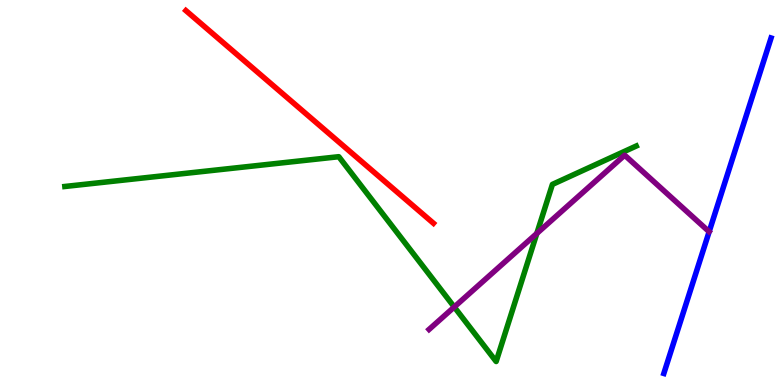[{'lines': ['blue', 'red'], 'intersections': []}, {'lines': ['green', 'red'], 'intersections': []}, {'lines': ['purple', 'red'], 'intersections': []}, {'lines': ['blue', 'green'], 'intersections': []}, {'lines': ['blue', 'purple'], 'intersections': []}, {'lines': ['green', 'purple'], 'intersections': [{'x': 5.86, 'y': 2.03}, {'x': 6.93, 'y': 3.94}]}]